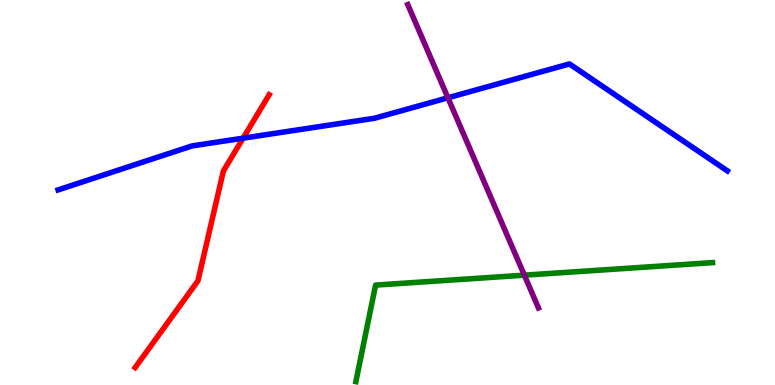[{'lines': ['blue', 'red'], 'intersections': [{'x': 3.14, 'y': 6.41}]}, {'lines': ['green', 'red'], 'intersections': []}, {'lines': ['purple', 'red'], 'intersections': []}, {'lines': ['blue', 'green'], 'intersections': []}, {'lines': ['blue', 'purple'], 'intersections': [{'x': 5.78, 'y': 7.46}]}, {'lines': ['green', 'purple'], 'intersections': [{'x': 6.77, 'y': 2.85}]}]